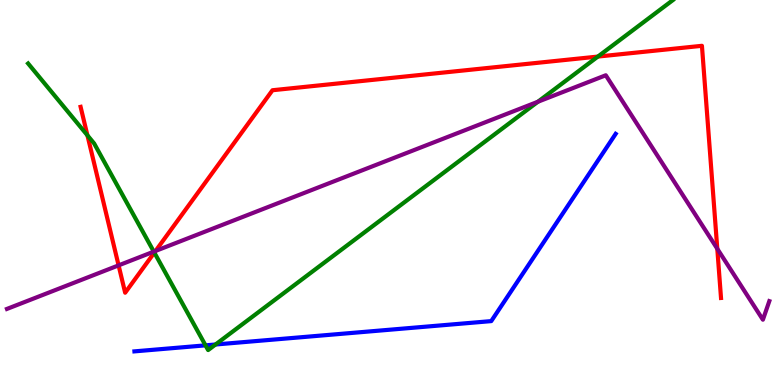[{'lines': ['blue', 'red'], 'intersections': []}, {'lines': ['green', 'red'], 'intersections': [{'x': 1.13, 'y': 6.48}, {'x': 1.99, 'y': 3.44}, {'x': 7.71, 'y': 8.53}]}, {'lines': ['purple', 'red'], 'intersections': [{'x': 1.53, 'y': 3.11}, {'x': 2.01, 'y': 3.48}, {'x': 9.26, 'y': 3.54}]}, {'lines': ['blue', 'green'], 'intersections': [{'x': 2.65, 'y': 1.03}, {'x': 2.78, 'y': 1.05}]}, {'lines': ['blue', 'purple'], 'intersections': []}, {'lines': ['green', 'purple'], 'intersections': [{'x': 1.98, 'y': 3.46}, {'x': 6.94, 'y': 7.36}]}]